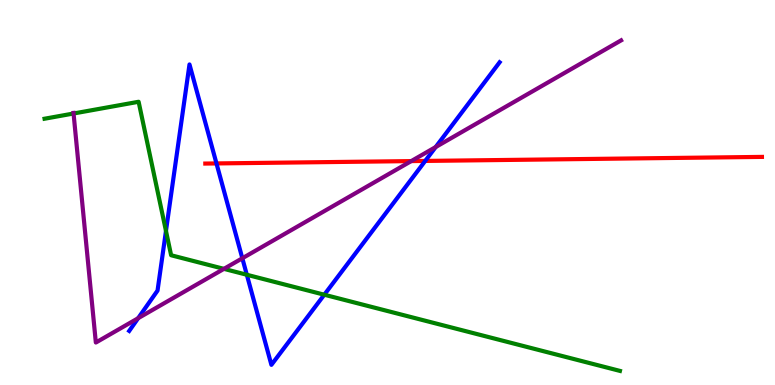[{'lines': ['blue', 'red'], 'intersections': [{'x': 2.79, 'y': 5.76}, {'x': 5.49, 'y': 5.82}]}, {'lines': ['green', 'red'], 'intersections': []}, {'lines': ['purple', 'red'], 'intersections': [{'x': 5.31, 'y': 5.82}]}, {'lines': ['blue', 'green'], 'intersections': [{'x': 2.14, 'y': 4.0}, {'x': 3.18, 'y': 2.86}, {'x': 4.18, 'y': 2.34}]}, {'lines': ['blue', 'purple'], 'intersections': [{'x': 1.78, 'y': 1.73}, {'x': 3.13, 'y': 3.29}, {'x': 5.62, 'y': 6.18}]}, {'lines': ['green', 'purple'], 'intersections': [{'x': 0.949, 'y': 7.05}, {'x': 2.89, 'y': 3.02}]}]